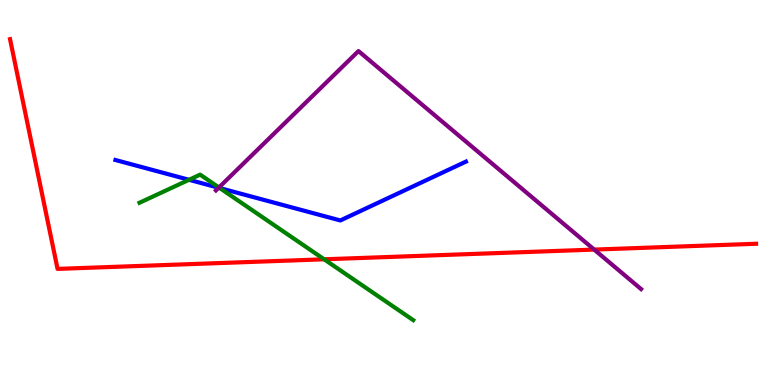[{'lines': ['blue', 'red'], 'intersections': []}, {'lines': ['green', 'red'], 'intersections': [{'x': 4.18, 'y': 3.26}]}, {'lines': ['purple', 'red'], 'intersections': [{'x': 7.67, 'y': 3.52}]}, {'lines': ['blue', 'green'], 'intersections': [{'x': 2.44, 'y': 5.33}, {'x': 2.84, 'y': 5.12}]}, {'lines': ['blue', 'purple'], 'intersections': [{'x': 2.82, 'y': 5.12}]}, {'lines': ['green', 'purple'], 'intersections': [{'x': 2.83, 'y': 5.13}]}]